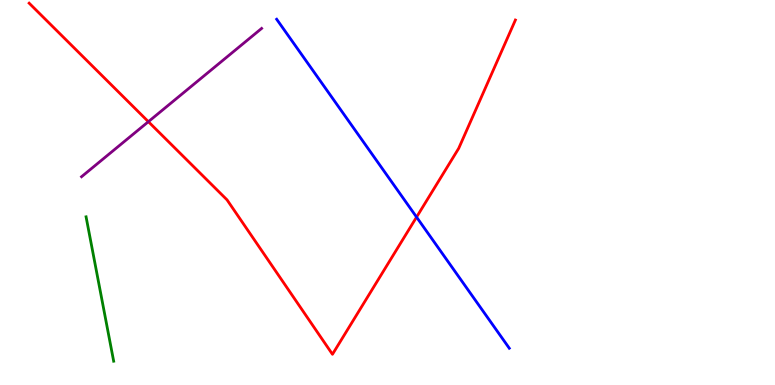[{'lines': ['blue', 'red'], 'intersections': [{'x': 5.38, 'y': 4.36}]}, {'lines': ['green', 'red'], 'intersections': []}, {'lines': ['purple', 'red'], 'intersections': [{'x': 1.91, 'y': 6.84}]}, {'lines': ['blue', 'green'], 'intersections': []}, {'lines': ['blue', 'purple'], 'intersections': []}, {'lines': ['green', 'purple'], 'intersections': []}]